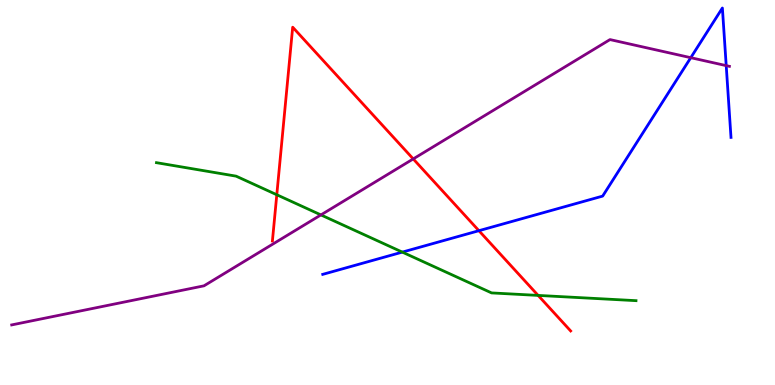[{'lines': ['blue', 'red'], 'intersections': [{'x': 6.18, 'y': 4.01}]}, {'lines': ['green', 'red'], 'intersections': [{'x': 3.57, 'y': 4.94}, {'x': 6.94, 'y': 2.33}]}, {'lines': ['purple', 'red'], 'intersections': [{'x': 5.33, 'y': 5.87}]}, {'lines': ['blue', 'green'], 'intersections': [{'x': 5.19, 'y': 3.45}]}, {'lines': ['blue', 'purple'], 'intersections': [{'x': 8.91, 'y': 8.5}, {'x': 9.37, 'y': 8.3}]}, {'lines': ['green', 'purple'], 'intersections': [{'x': 4.14, 'y': 4.42}]}]